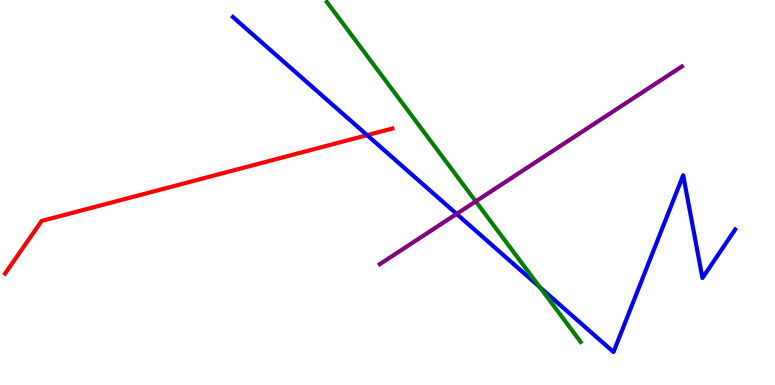[{'lines': ['blue', 'red'], 'intersections': [{'x': 4.74, 'y': 6.49}]}, {'lines': ['green', 'red'], 'intersections': []}, {'lines': ['purple', 'red'], 'intersections': []}, {'lines': ['blue', 'green'], 'intersections': [{'x': 6.96, 'y': 2.54}]}, {'lines': ['blue', 'purple'], 'intersections': [{'x': 5.89, 'y': 4.44}]}, {'lines': ['green', 'purple'], 'intersections': [{'x': 6.14, 'y': 4.77}]}]